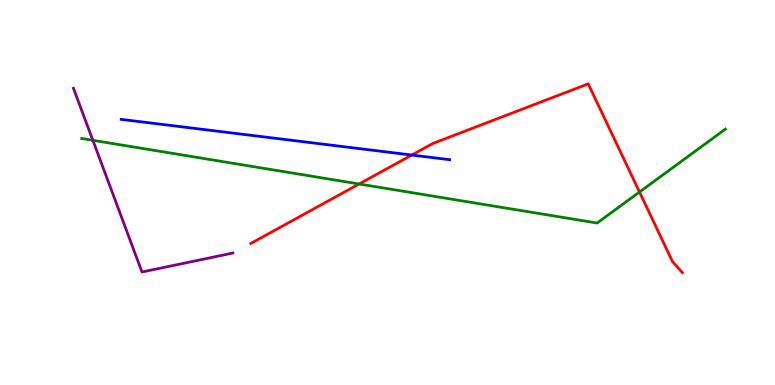[{'lines': ['blue', 'red'], 'intersections': [{'x': 5.31, 'y': 5.97}]}, {'lines': ['green', 'red'], 'intersections': [{'x': 4.63, 'y': 5.22}, {'x': 8.25, 'y': 5.01}]}, {'lines': ['purple', 'red'], 'intersections': []}, {'lines': ['blue', 'green'], 'intersections': []}, {'lines': ['blue', 'purple'], 'intersections': []}, {'lines': ['green', 'purple'], 'intersections': [{'x': 1.2, 'y': 6.36}]}]